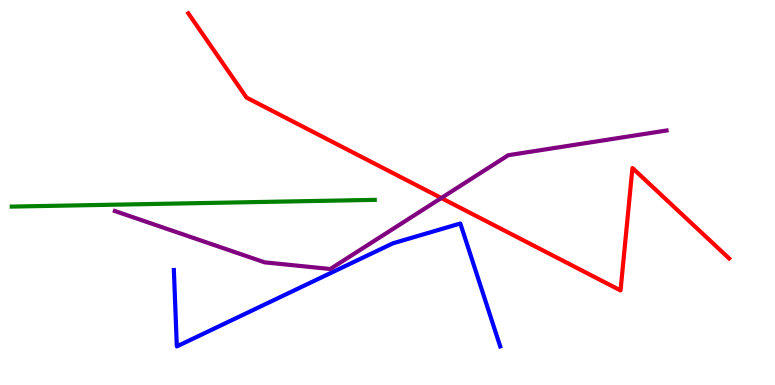[{'lines': ['blue', 'red'], 'intersections': []}, {'lines': ['green', 'red'], 'intersections': []}, {'lines': ['purple', 'red'], 'intersections': [{'x': 5.69, 'y': 4.86}]}, {'lines': ['blue', 'green'], 'intersections': []}, {'lines': ['blue', 'purple'], 'intersections': []}, {'lines': ['green', 'purple'], 'intersections': []}]